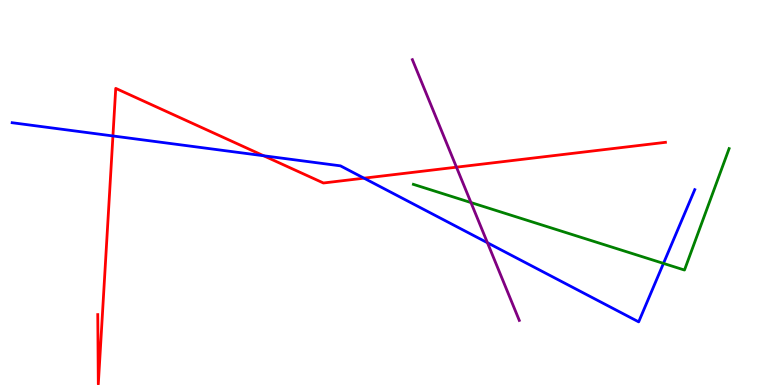[{'lines': ['blue', 'red'], 'intersections': [{'x': 1.46, 'y': 6.47}, {'x': 3.4, 'y': 5.95}, {'x': 4.7, 'y': 5.37}]}, {'lines': ['green', 'red'], 'intersections': []}, {'lines': ['purple', 'red'], 'intersections': [{'x': 5.89, 'y': 5.66}]}, {'lines': ['blue', 'green'], 'intersections': [{'x': 8.56, 'y': 3.16}]}, {'lines': ['blue', 'purple'], 'intersections': [{'x': 6.29, 'y': 3.69}]}, {'lines': ['green', 'purple'], 'intersections': [{'x': 6.08, 'y': 4.74}]}]